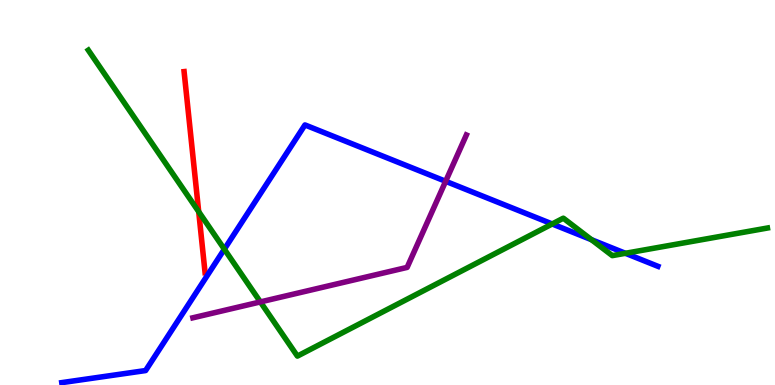[{'lines': ['blue', 'red'], 'intersections': []}, {'lines': ['green', 'red'], 'intersections': [{'x': 2.56, 'y': 4.5}]}, {'lines': ['purple', 'red'], 'intersections': []}, {'lines': ['blue', 'green'], 'intersections': [{'x': 2.89, 'y': 3.53}, {'x': 7.13, 'y': 4.18}, {'x': 7.63, 'y': 3.77}, {'x': 8.07, 'y': 3.42}]}, {'lines': ['blue', 'purple'], 'intersections': [{'x': 5.75, 'y': 5.29}]}, {'lines': ['green', 'purple'], 'intersections': [{'x': 3.36, 'y': 2.16}]}]